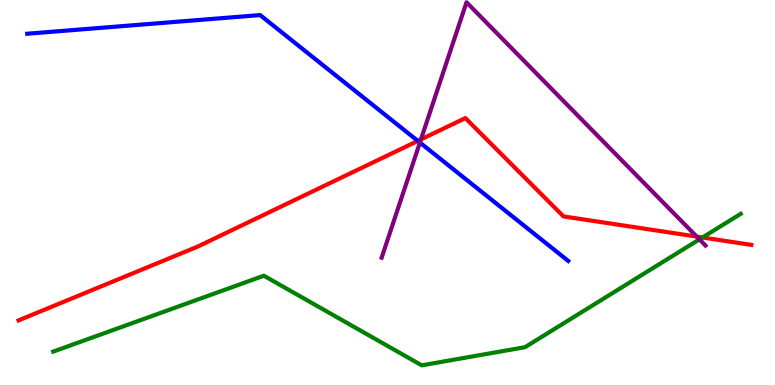[{'lines': ['blue', 'red'], 'intersections': [{'x': 5.39, 'y': 6.34}]}, {'lines': ['green', 'red'], 'intersections': [{'x': 9.06, 'y': 3.83}]}, {'lines': ['purple', 'red'], 'intersections': [{'x': 5.43, 'y': 6.38}, {'x': 8.99, 'y': 3.85}]}, {'lines': ['blue', 'green'], 'intersections': []}, {'lines': ['blue', 'purple'], 'intersections': [{'x': 5.42, 'y': 6.3}]}, {'lines': ['green', 'purple'], 'intersections': [{'x': 9.02, 'y': 3.78}]}]